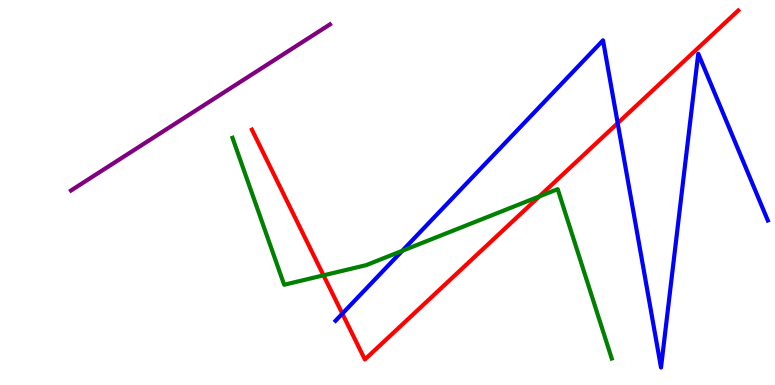[{'lines': ['blue', 'red'], 'intersections': [{'x': 4.42, 'y': 1.85}, {'x': 7.97, 'y': 6.8}]}, {'lines': ['green', 'red'], 'intersections': [{'x': 4.17, 'y': 2.85}, {'x': 6.96, 'y': 4.9}]}, {'lines': ['purple', 'red'], 'intersections': []}, {'lines': ['blue', 'green'], 'intersections': [{'x': 5.19, 'y': 3.49}]}, {'lines': ['blue', 'purple'], 'intersections': []}, {'lines': ['green', 'purple'], 'intersections': []}]